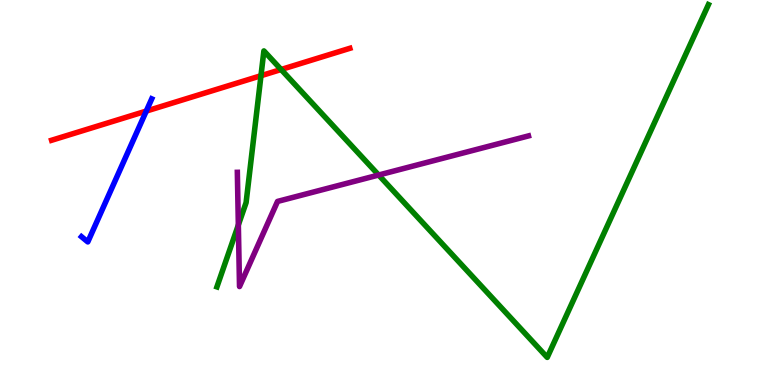[{'lines': ['blue', 'red'], 'intersections': [{'x': 1.89, 'y': 7.11}]}, {'lines': ['green', 'red'], 'intersections': [{'x': 3.37, 'y': 8.03}, {'x': 3.63, 'y': 8.19}]}, {'lines': ['purple', 'red'], 'intersections': []}, {'lines': ['blue', 'green'], 'intersections': []}, {'lines': ['blue', 'purple'], 'intersections': []}, {'lines': ['green', 'purple'], 'intersections': [{'x': 3.08, 'y': 4.16}, {'x': 4.89, 'y': 5.45}]}]